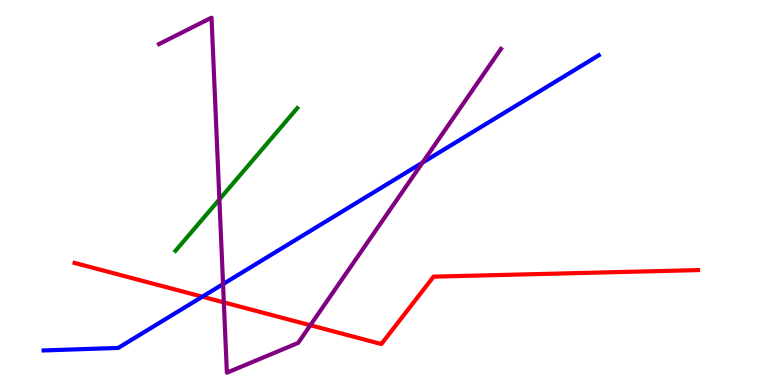[{'lines': ['blue', 'red'], 'intersections': [{'x': 2.61, 'y': 2.29}]}, {'lines': ['green', 'red'], 'intersections': []}, {'lines': ['purple', 'red'], 'intersections': [{'x': 2.89, 'y': 2.15}, {'x': 4.0, 'y': 1.55}]}, {'lines': ['blue', 'green'], 'intersections': []}, {'lines': ['blue', 'purple'], 'intersections': [{'x': 2.88, 'y': 2.62}, {'x': 5.45, 'y': 5.78}]}, {'lines': ['green', 'purple'], 'intersections': [{'x': 2.83, 'y': 4.82}]}]